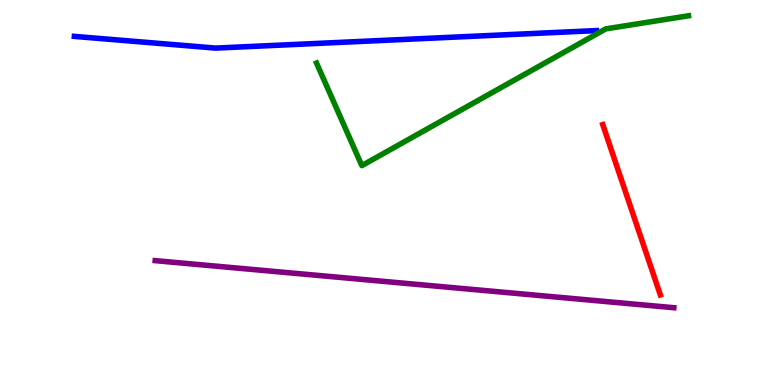[{'lines': ['blue', 'red'], 'intersections': []}, {'lines': ['green', 'red'], 'intersections': []}, {'lines': ['purple', 'red'], 'intersections': []}, {'lines': ['blue', 'green'], 'intersections': []}, {'lines': ['blue', 'purple'], 'intersections': []}, {'lines': ['green', 'purple'], 'intersections': []}]